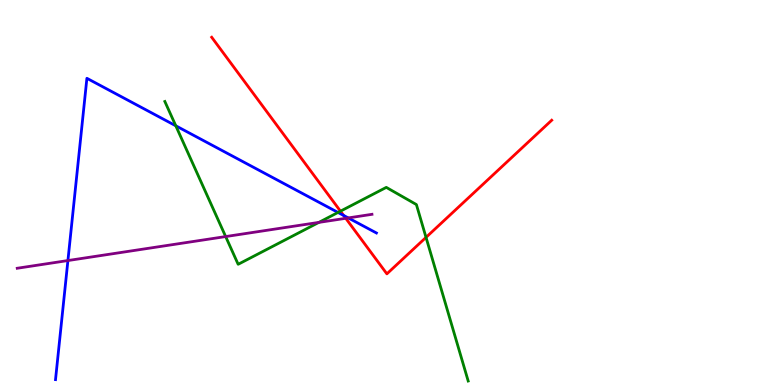[{'lines': ['blue', 'red'], 'intersections': [{'x': 4.43, 'y': 4.4}]}, {'lines': ['green', 'red'], 'intersections': [{'x': 4.39, 'y': 4.51}, {'x': 5.5, 'y': 3.83}]}, {'lines': ['purple', 'red'], 'intersections': [{'x': 4.46, 'y': 4.33}]}, {'lines': ['blue', 'green'], 'intersections': [{'x': 2.27, 'y': 6.73}, {'x': 4.36, 'y': 4.48}]}, {'lines': ['blue', 'purple'], 'intersections': [{'x': 0.876, 'y': 3.23}, {'x': 4.49, 'y': 4.34}]}, {'lines': ['green', 'purple'], 'intersections': [{'x': 2.91, 'y': 3.86}, {'x': 4.11, 'y': 4.22}]}]